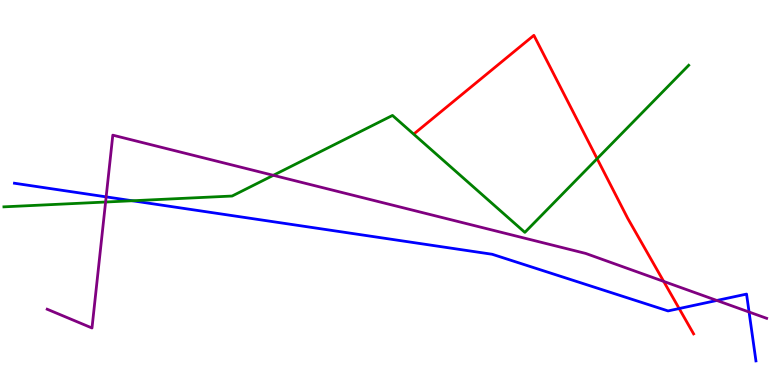[{'lines': ['blue', 'red'], 'intersections': [{'x': 8.76, 'y': 1.99}]}, {'lines': ['green', 'red'], 'intersections': [{'x': 7.7, 'y': 5.88}]}, {'lines': ['purple', 'red'], 'intersections': [{'x': 8.56, 'y': 2.69}]}, {'lines': ['blue', 'green'], 'intersections': [{'x': 1.71, 'y': 4.79}]}, {'lines': ['blue', 'purple'], 'intersections': [{'x': 1.37, 'y': 4.89}, {'x': 9.25, 'y': 2.2}, {'x': 9.67, 'y': 1.9}]}, {'lines': ['green', 'purple'], 'intersections': [{'x': 1.36, 'y': 4.75}, {'x': 3.53, 'y': 5.45}]}]